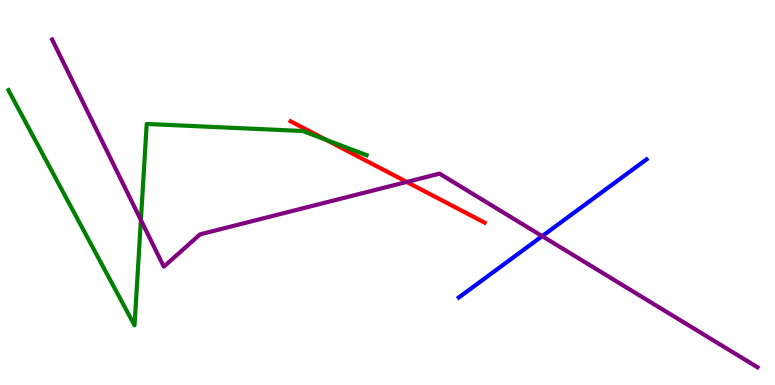[{'lines': ['blue', 'red'], 'intersections': []}, {'lines': ['green', 'red'], 'intersections': [{'x': 4.21, 'y': 6.37}]}, {'lines': ['purple', 'red'], 'intersections': [{'x': 5.25, 'y': 5.27}]}, {'lines': ['blue', 'green'], 'intersections': []}, {'lines': ['blue', 'purple'], 'intersections': [{'x': 7.0, 'y': 3.87}]}, {'lines': ['green', 'purple'], 'intersections': [{'x': 1.82, 'y': 4.28}]}]